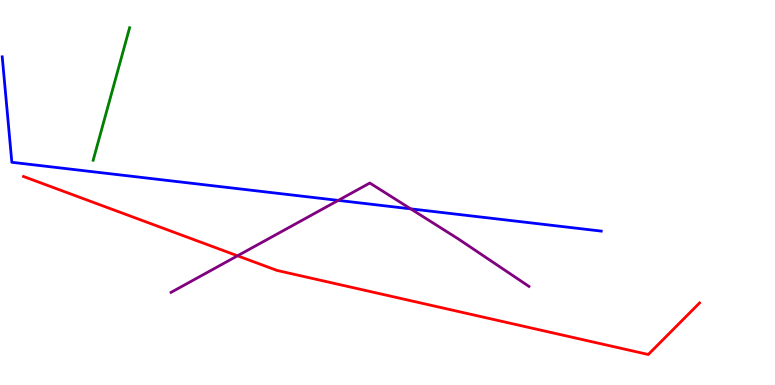[{'lines': ['blue', 'red'], 'intersections': []}, {'lines': ['green', 'red'], 'intersections': []}, {'lines': ['purple', 'red'], 'intersections': [{'x': 3.06, 'y': 3.36}]}, {'lines': ['blue', 'green'], 'intersections': []}, {'lines': ['blue', 'purple'], 'intersections': [{'x': 4.36, 'y': 4.79}, {'x': 5.3, 'y': 4.58}]}, {'lines': ['green', 'purple'], 'intersections': []}]